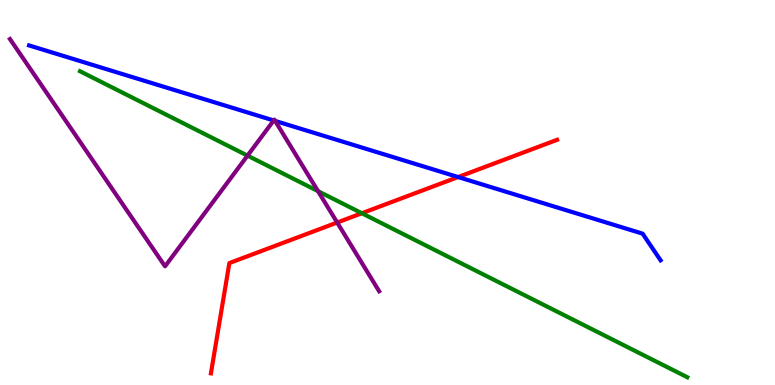[{'lines': ['blue', 'red'], 'intersections': [{'x': 5.91, 'y': 5.4}]}, {'lines': ['green', 'red'], 'intersections': [{'x': 4.67, 'y': 4.46}]}, {'lines': ['purple', 'red'], 'intersections': [{'x': 4.35, 'y': 4.22}]}, {'lines': ['blue', 'green'], 'intersections': []}, {'lines': ['blue', 'purple'], 'intersections': [{'x': 3.53, 'y': 6.87}, {'x': 3.55, 'y': 6.86}]}, {'lines': ['green', 'purple'], 'intersections': [{'x': 3.19, 'y': 5.96}, {'x': 4.1, 'y': 5.03}]}]